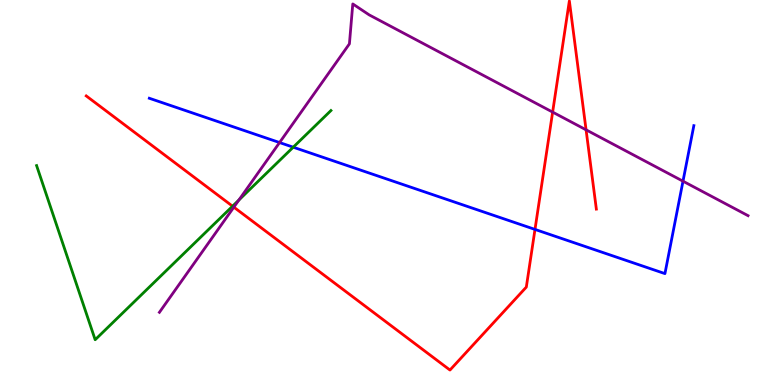[{'lines': ['blue', 'red'], 'intersections': [{'x': 6.9, 'y': 4.04}]}, {'lines': ['green', 'red'], 'intersections': [{'x': 3.0, 'y': 4.64}]}, {'lines': ['purple', 'red'], 'intersections': [{'x': 3.02, 'y': 4.62}, {'x': 7.13, 'y': 7.09}, {'x': 7.56, 'y': 6.63}]}, {'lines': ['blue', 'green'], 'intersections': [{'x': 3.78, 'y': 6.18}]}, {'lines': ['blue', 'purple'], 'intersections': [{'x': 3.61, 'y': 6.3}, {'x': 8.81, 'y': 5.29}]}, {'lines': ['green', 'purple'], 'intersections': [{'x': 3.08, 'y': 4.8}]}]